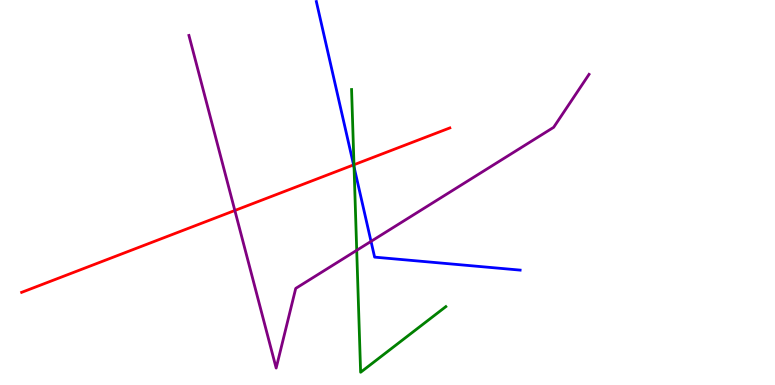[{'lines': ['blue', 'red'], 'intersections': [{'x': 4.56, 'y': 5.72}]}, {'lines': ['green', 'red'], 'intersections': [{'x': 4.57, 'y': 5.72}]}, {'lines': ['purple', 'red'], 'intersections': [{'x': 3.03, 'y': 4.53}]}, {'lines': ['blue', 'green'], 'intersections': [{'x': 4.57, 'y': 5.66}]}, {'lines': ['blue', 'purple'], 'intersections': [{'x': 4.79, 'y': 3.73}]}, {'lines': ['green', 'purple'], 'intersections': [{'x': 4.6, 'y': 3.5}]}]